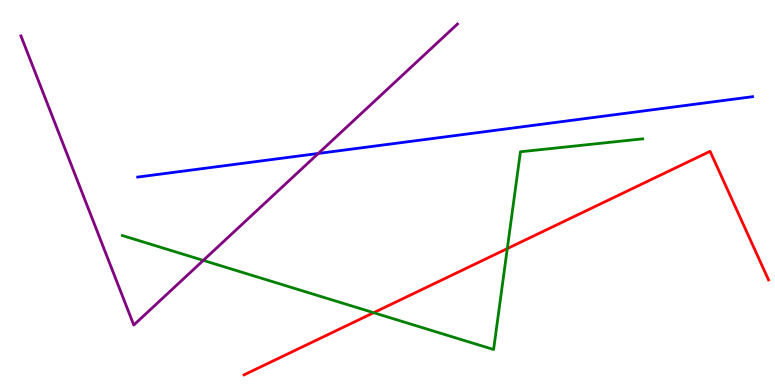[{'lines': ['blue', 'red'], 'intersections': []}, {'lines': ['green', 'red'], 'intersections': [{'x': 4.82, 'y': 1.88}, {'x': 6.55, 'y': 3.54}]}, {'lines': ['purple', 'red'], 'intersections': []}, {'lines': ['blue', 'green'], 'intersections': []}, {'lines': ['blue', 'purple'], 'intersections': [{'x': 4.11, 'y': 6.01}]}, {'lines': ['green', 'purple'], 'intersections': [{'x': 2.62, 'y': 3.24}]}]